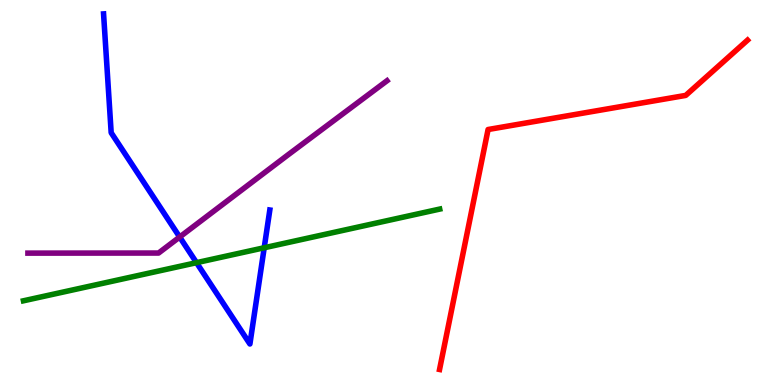[{'lines': ['blue', 'red'], 'intersections': []}, {'lines': ['green', 'red'], 'intersections': []}, {'lines': ['purple', 'red'], 'intersections': []}, {'lines': ['blue', 'green'], 'intersections': [{'x': 2.54, 'y': 3.18}, {'x': 3.41, 'y': 3.56}]}, {'lines': ['blue', 'purple'], 'intersections': [{'x': 2.32, 'y': 3.84}]}, {'lines': ['green', 'purple'], 'intersections': []}]